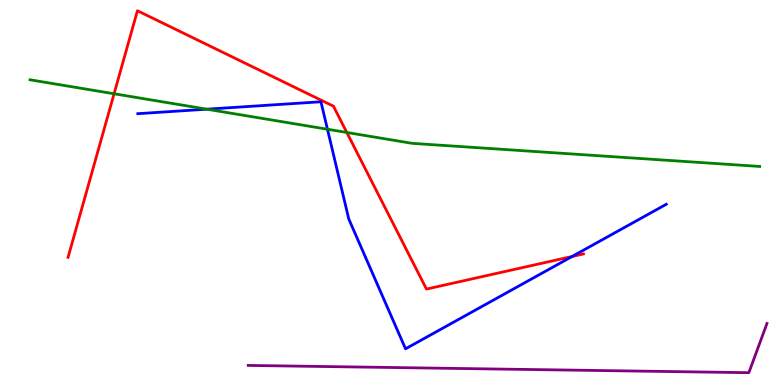[{'lines': ['blue', 'red'], 'intersections': [{'x': 7.38, 'y': 3.34}]}, {'lines': ['green', 'red'], 'intersections': [{'x': 1.47, 'y': 7.56}, {'x': 4.47, 'y': 6.56}]}, {'lines': ['purple', 'red'], 'intersections': []}, {'lines': ['blue', 'green'], 'intersections': [{'x': 2.67, 'y': 7.16}, {'x': 4.23, 'y': 6.64}]}, {'lines': ['blue', 'purple'], 'intersections': []}, {'lines': ['green', 'purple'], 'intersections': []}]